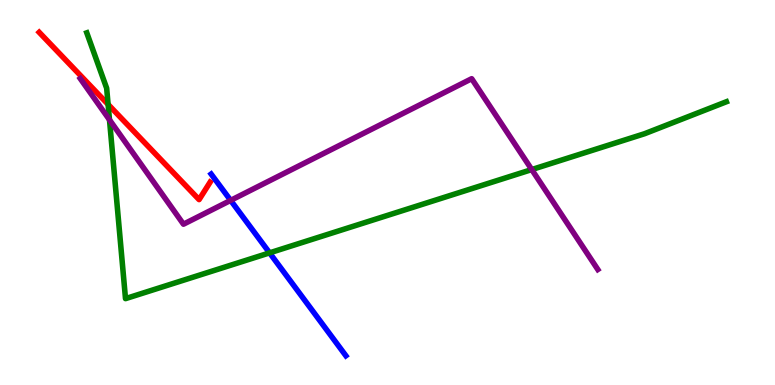[{'lines': ['blue', 'red'], 'intersections': []}, {'lines': ['green', 'red'], 'intersections': [{'x': 1.39, 'y': 7.29}]}, {'lines': ['purple', 'red'], 'intersections': []}, {'lines': ['blue', 'green'], 'intersections': [{'x': 3.48, 'y': 3.43}]}, {'lines': ['blue', 'purple'], 'intersections': [{'x': 2.98, 'y': 4.8}]}, {'lines': ['green', 'purple'], 'intersections': [{'x': 1.41, 'y': 6.89}, {'x': 6.86, 'y': 5.6}]}]